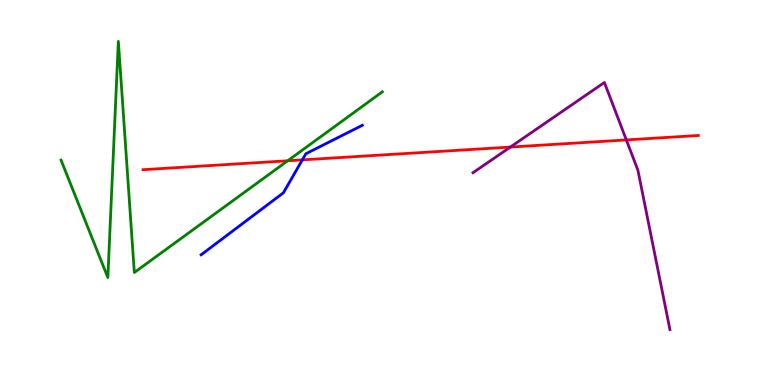[{'lines': ['blue', 'red'], 'intersections': [{'x': 3.9, 'y': 5.85}]}, {'lines': ['green', 'red'], 'intersections': [{'x': 3.71, 'y': 5.82}]}, {'lines': ['purple', 'red'], 'intersections': [{'x': 6.59, 'y': 6.18}, {'x': 8.08, 'y': 6.37}]}, {'lines': ['blue', 'green'], 'intersections': []}, {'lines': ['blue', 'purple'], 'intersections': []}, {'lines': ['green', 'purple'], 'intersections': []}]